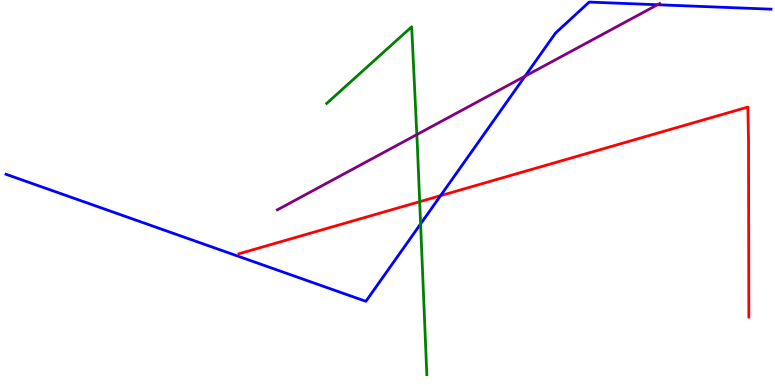[{'lines': ['blue', 'red'], 'intersections': [{'x': 5.68, 'y': 4.92}]}, {'lines': ['green', 'red'], 'intersections': [{'x': 5.42, 'y': 4.76}]}, {'lines': ['purple', 'red'], 'intersections': []}, {'lines': ['blue', 'green'], 'intersections': [{'x': 5.43, 'y': 4.18}]}, {'lines': ['blue', 'purple'], 'intersections': [{'x': 6.77, 'y': 8.02}, {'x': 8.48, 'y': 9.88}]}, {'lines': ['green', 'purple'], 'intersections': [{'x': 5.38, 'y': 6.5}]}]